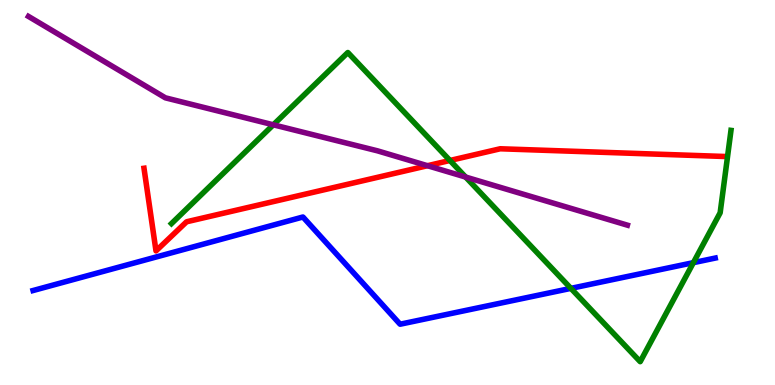[{'lines': ['blue', 'red'], 'intersections': []}, {'lines': ['green', 'red'], 'intersections': [{'x': 5.81, 'y': 5.83}]}, {'lines': ['purple', 'red'], 'intersections': [{'x': 5.52, 'y': 5.7}]}, {'lines': ['blue', 'green'], 'intersections': [{'x': 7.37, 'y': 2.51}, {'x': 8.95, 'y': 3.18}]}, {'lines': ['blue', 'purple'], 'intersections': []}, {'lines': ['green', 'purple'], 'intersections': [{'x': 3.53, 'y': 6.76}, {'x': 6.01, 'y': 5.4}]}]